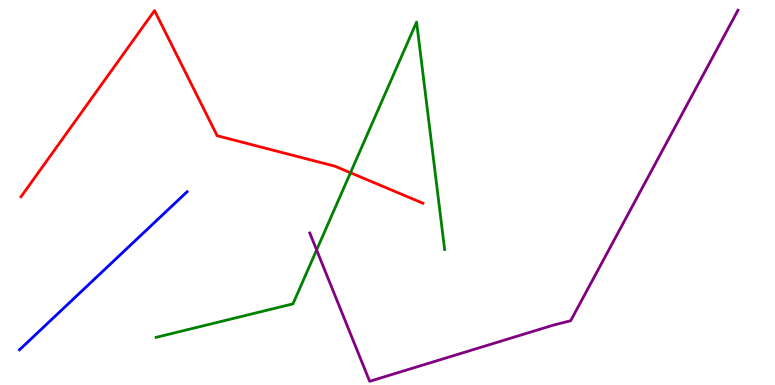[{'lines': ['blue', 'red'], 'intersections': []}, {'lines': ['green', 'red'], 'intersections': [{'x': 4.52, 'y': 5.51}]}, {'lines': ['purple', 'red'], 'intersections': []}, {'lines': ['blue', 'green'], 'intersections': []}, {'lines': ['blue', 'purple'], 'intersections': []}, {'lines': ['green', 'purple'], 'intersections': [{'x': 4.09, 'y': 3.51}]}]